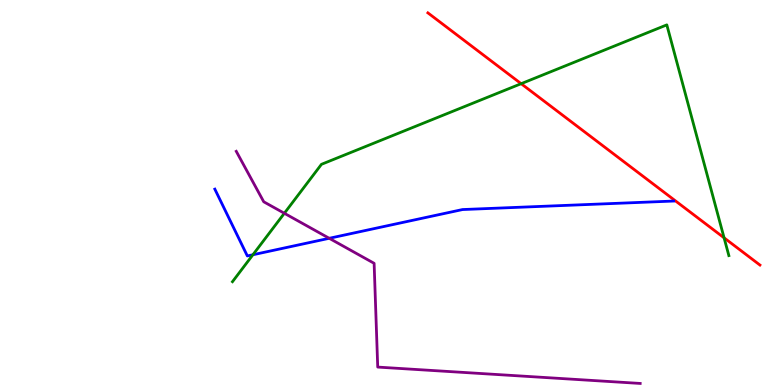[{'lines': ['blue', 'red'], 'intersections': []}, {'lines': ['green', 'red'], 'intersections': [{'x': 6.72, 'y': 7.83}, {'x': 9.34, 'y': 3.82}]}, {'lines': ['purple', 'red'], 'intersections': []}, {'lines': ['blue', 'green'], 'intersections': [{'x': 3.26, 'y': 3.38}]}, {'lines': ['blue', 'purple'], 'intersections': [{'x': 4.25, 'y': 3.81}]}, {'lines': ['green', 'purple'], 'intersections': [{'x': 3.67, 'y': 4.46}]}]